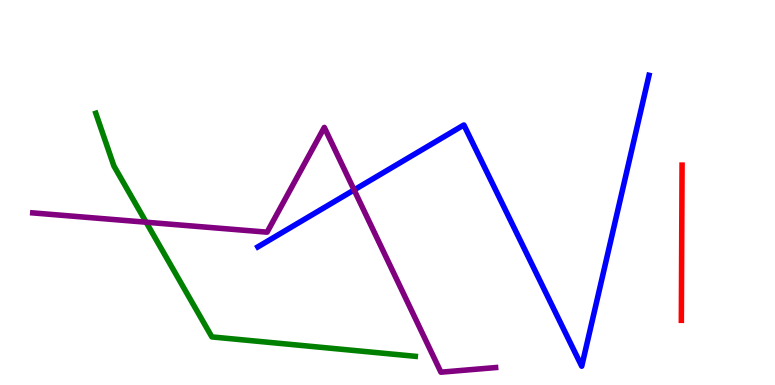[{'lines': ['blue', 'red'], 'intersections': []}, {'lines': ['green', 'red'], 'intersections': []}, {'lines': ['purple', 'red'], 'intersections': []}, {'lines': ['blue', 'green'], 'intersections': []}, {'lines': ['blue', 'purple'], 'intersections': [{'x': 4.57, 'y': 5.07}]}, {'lines': ['green', 'purple'], 'intersections': [{'x': 1.89, 'y': 4.23}]}]